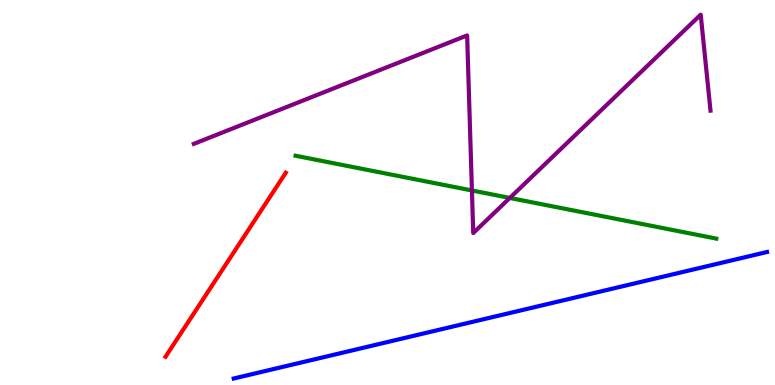[{'lines': ['blue', 'red'], 'intersections': []}, {'lines': ['green', 'red'], 'intersections': []}, {'lines': ['purple', 'red'], 'intersections': []}, {'lines': ['blue', 'green'], 'intersections': []}, {'lines': ['blue', 'purple'], 'intersections': []}, {'lines': ['green', 'purple'], 'intersections': [{'x': 6.09, 'y': 5.05}, {'x': 6.58, 'y': 4.86}]}]